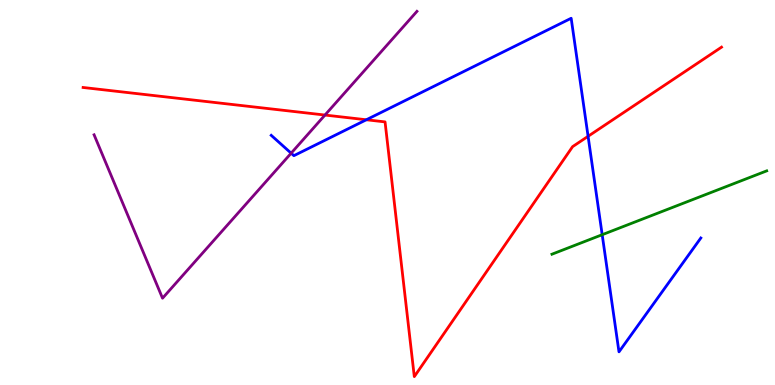[{'lines': ['blue', 'red'], 'intersections': [{'x': 4.73, 'y': 6.89}, {'x': 7.59, 'y': 6.46}]}, {'lines': ['green', 'red'], 'intersections': []}, {'lines': ['purple', 'red'], 'intersections': [{'x': 4.19, 'y': 7.01}]}, {'lines': ['blue', 'green'], 'intersections': [{'x': 7.77, 'y': 3.9}]}, {'lines': ['blue', 'purple'], 'intersections': [{'x': 3.76, 'y': 6.02}]}, {'lines': ['green', 'purple'], 'intersections': []}]